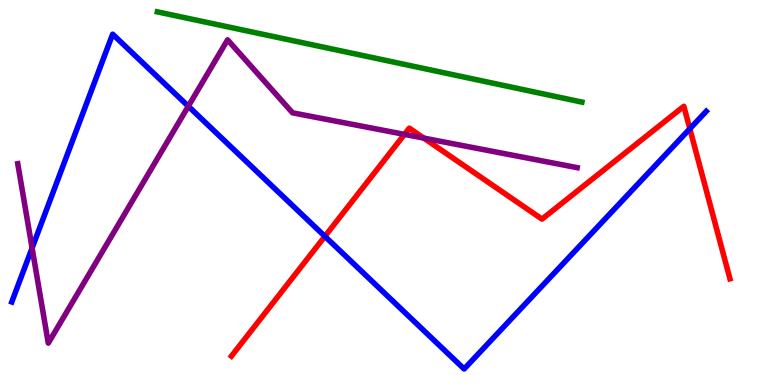[{'lines': ['blue', 'red'], 'intersections': [{'x': 4.19, 'y': 3.86}, {'x': 8.9, 'y': 6.66}]}, {'lines': ['green', 'red'], 'intersections': []}, {'lines': ['purple', 'red'], 'intersections': [{'x': 5.22, 'y': 6.51}, {'x': 5.47, 'y': 6.41}]}, {'lines': ['blue', 'green'], 'intersections': []}, {'lines': ['blue', 'purple'], 'intersections': [{'x': 0.414, 'y': 3.56}, {'x': 2.43, 'y': 7.24}]}, {'lines': ['green', 'purple'], 'intersections': []}]